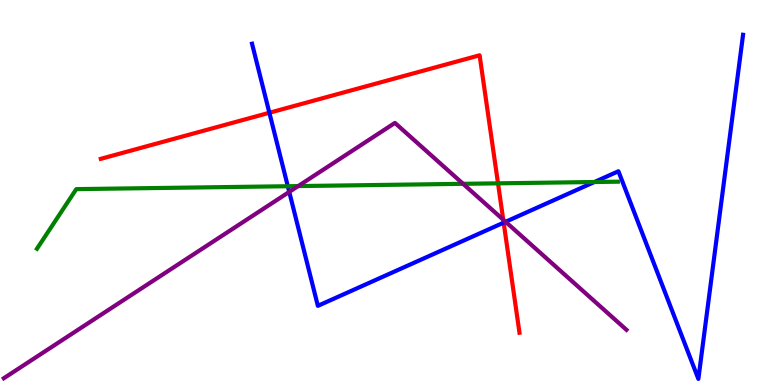[{'lines': ['blue', 'red'], 'intersections': [{'x': 3.48, 'y': 7.07}, {'x': 6.5, 'y': 4.22}]}, {'lines': ['green', 'red'], 'intersections': [{'x': 6.43, 'y': 5.24}]}, {'lines': ['purple', 'red'], 'intersections': [{'x': 6.49, 'y': 4.29}]}, {'lines': ['blue', 'green'], 'intersections': [{'x': 3.71, 'y': 5.16}, {'x': 7.67, 'y': 5.27}]}, {'lines': ['blue', 'purple'], 'intersections': [{'x': 3.73, 'y': 5.02}, {'x': 6.52, 'y': 4.24}]}, {'lines': ['green', 'purple'], 'intersections': [{'x': 3.85, 'y': 5.17}, {'x': 5.98, 'y': 5.23}]}]